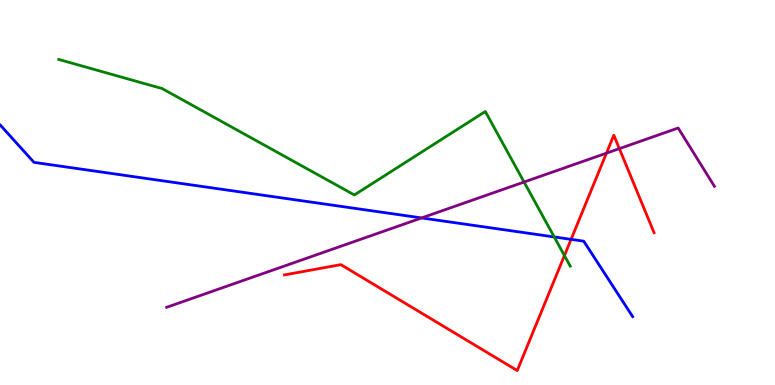[{'lines': ['blue', 'red'], 'intersections': [{'x': 7.37, 'y': 3.78}]}, {'lines': ['green', 'red'], 'intersections': [{'x': 7.28, 'y': 3.36}]}, {'lines': ['purple', 'red'], 'intersections': [{'x': 7.83, 'y': 6.02}, {'x': 7.99, 'y': 6.14}]}, {'lines': ['blue', 'green'], 'intersections': [{'x': 7.15, 'y': 3.85}]}, {'lines': ['blue', 'purple'], 'intersections': [{'x': 5.44, 'y': 4.34}]}, {'lines': ['green', 'purple'], 'intersections': [{'x': 6.76, 'y': 5.27}]}]